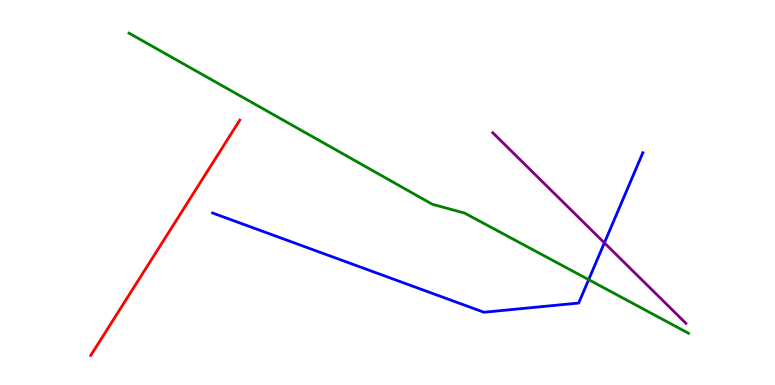[{'lines': ['blue', 'red'], 'intersections': []}, {'lines': ['green', 'red'], 'intersections': []}, {'lines': ['purple', 'red'], 'intersections': []}, {'lines': ['blue', 'green'], 'intersections': [{'x': 7.6, 'y': 2.74}]}, {'lines': ['blue', 'purple'], 'intersections': [{'x': 7.8, 'y': 3.69}]}, {'lines': ['green', 'purple'], 'intersections': []}]